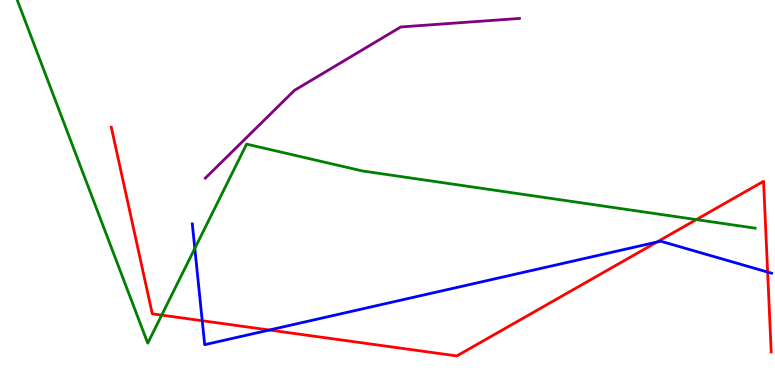[{'lines': ['blue', 'red'], 'intersections': [{'x': 2.61, 'y': 1.67}, {'x': 3.48, 'y': 1.43}, {'x': 8.48, 'y': 3.71}, {'x': 9.9, 'y': 2.93}]}, {'lines': ['green', 'red'], 'intersections': [{'x': 2.09, 'y': 1.81}, {'x': 8.98, 'y': 4.3}]}, {'lines': ['purple', 'red'], 'intersections': []}, {'lines': ['blue', 'green'], 'intersections': [{'x': 2.51, 'y': 3.55}]}, {'lines': ['blue', 'purple'], 'intersections': []}, {'lines': ['green', 'purple'], 'intersections': []}]